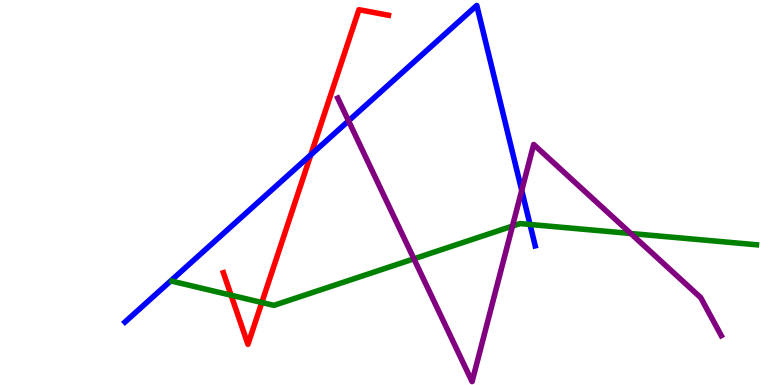[{'lines': ['blue', 'red'], 'intersections': [{'x': 4.01, 'y': 5.98}]}, {'lines': ['green', 'red'], 'intersections': [{'x': 2.98, 'y': 2.33}, {'x': 3.38, 'y': 2.14}]}, {'lines': ['purple', 'red'], 'intersections': []}, {'lines': ['blue', 'green'], 'intersections': [{'x': 6.84, 'y': 4.17}]}, {'lines': ['blue', 'purple'], 'intersections': [{'x': 4.5, 'y': 6.86}, {'x': 6.73, 'y': 5.05}]}, {'lines': ['green', 'purple'], 'intersections': [{'x': 5.34, 'y': 3.28}, {'x': 6.61, 'y': 4.13}, {'x': 8.14, 'y': 3.94}]}]